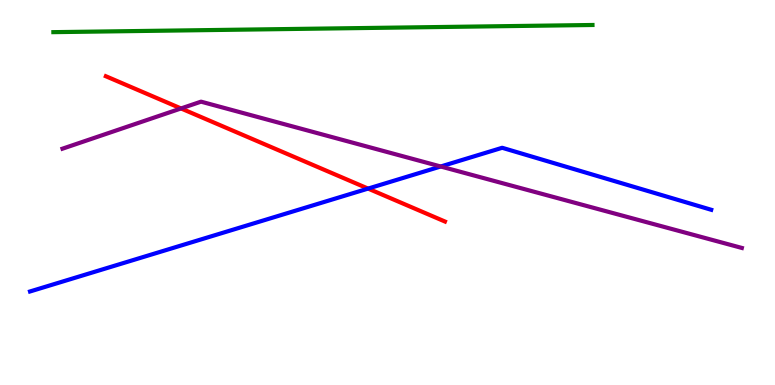[{'lines': ['blue', 'red'], 'intersections': [{'x': 4.75, 'y': 5.1}]}, {'lines': ['green', 'red'], 'intersections': []}, {'lines': ['purple', 'red'], 'intersections': [{'x': 2.34, 'y': 7.18}]}, {'lines': ['blue', 'green'], 'intersections': []}, {'lines': ['blue', 'purple'], 'intersections': [{'x': 5.69, 'y': 5.68}]}, {'lines': ['green', 'purple'], 'intersections': []}]